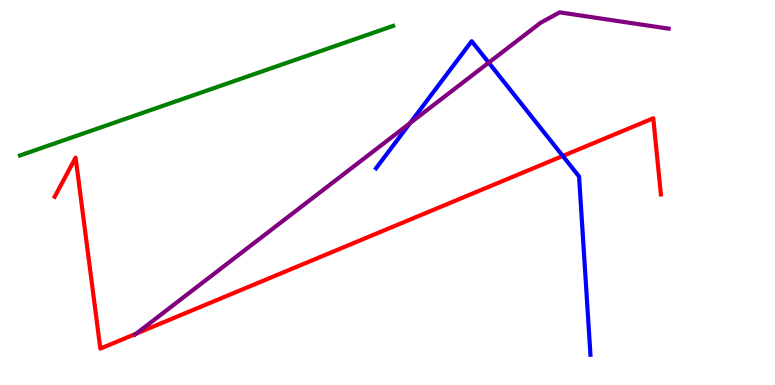[{'lines': ['blue', 'red'], 'intersections': [{'x': 7.26, 'y': 5.95}]}, {'lines': ['green', 'red'], 'intersections': []}, {'lines': ['purple', 'red'], 'intersections': [{'x': 1.76, 'y': 1.33}]}, {'lines': ['blue', 'green'], 'intersections': []}, {'lines': ['blue', 'purple'], 'intersections': [{'x': 5.29, 'y': 6.8}, {'x': 6.31, 'y': 8.37}]}, {'lines': ['green', 'purple'], 'intersections': []}]